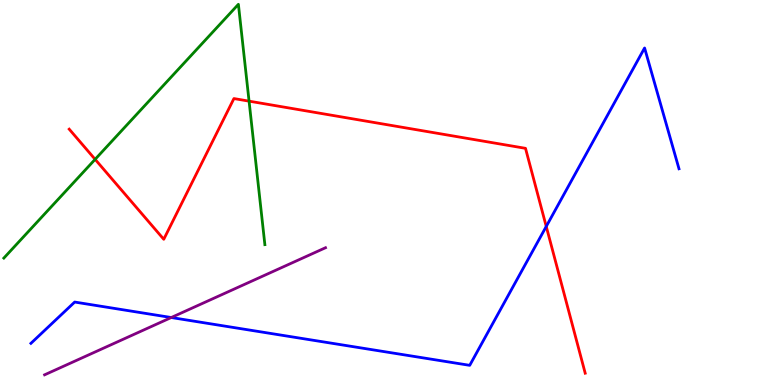[{'lines': ['blue', 'red'], 'intersections': [{'x': 7.05, 'y': 4.12}]}, {'lines': ['green', 'red'], 'intersections': [{'x': 1.23, 'y': 5.86}, {'x': 3.21, 'y': 7.37}]}, {'lines': ['purple', 'red'], 'intersections': []}, {'lines': ['blue', 'green'], 'intersections': []}, {'lines': ['blue', 'purple'], 'intersections': [{'x': 2.21, 'y': 1.75}]}, {'lines': ['green', 'purple'], 'intersections': []}]